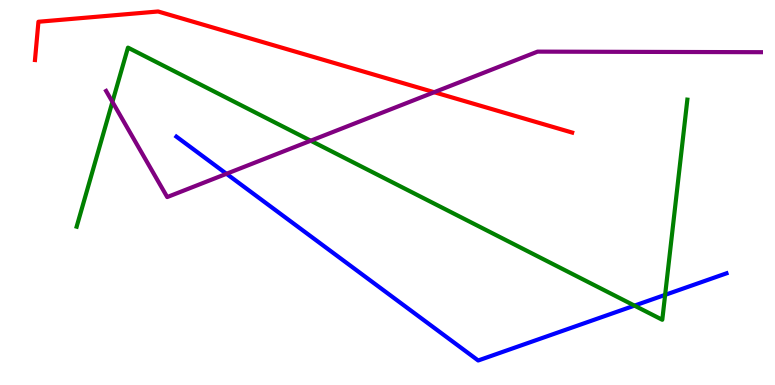[{'lines': ['blue', 'red'], 'intersections': []}, {'lines': ['green', 'red'], 'intersections': []}, {'lines': ['purple', 'red'], 'intersections': [{'x': 5.6, 'y': 7.6}]}, {'lines': ['blue', 'green'], 'intersections': [{'x': 8.19, 'y': 2.06}, {'x': 8.58, 'y': 2.34}]}, {'lines': ['blue', 'purple'], 'intersections': [{'x': 2.92, 'y': 5.49}]}, {'lines': ['green', 'purple'], 'intersections': [{'x': 1.45, 'y': 7.35}, {'x': 4.01, 'y': 6.35}]}]